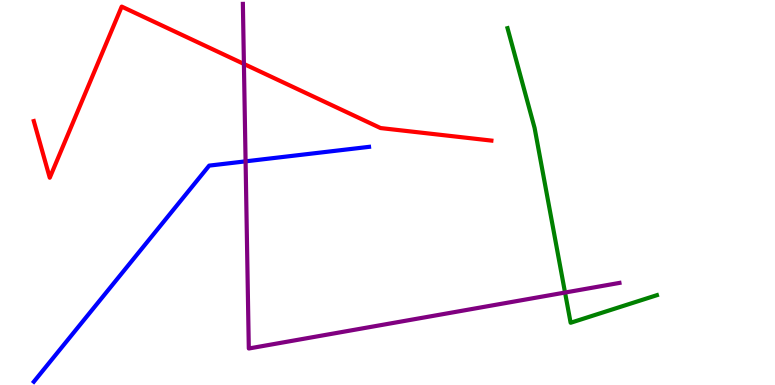[{'lines': ['blue', 'red'], 'intersections': []}, {'lines': ['green', 'red'], 'intersections': []}, {'lines': ['purple', 'red'], 'intersections': [{'x': 3.15, 'y': 8.34}]}, {'lines': ['blue', 'green'], 'intersections': []}, {'lines': ['blue', 'purple'], 'intersections': [{'x': 3.17, 'y': 5.81}]}, {'lines': ['green', 'purple'], 'intersections': [{'x': 7.29, 'y': 2.4}]}]